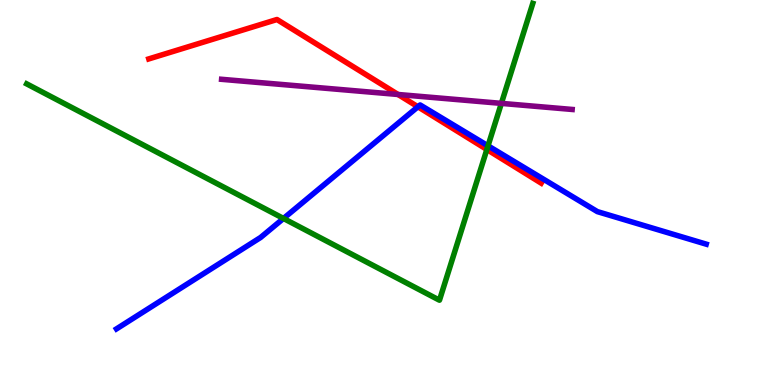[{'lines': ['blue', 'red'], 'intersections': [{'x': 5.39, 'y': 7.23}]}, {'lines': ['green', 'red'], 'intersections': [{'x': 6.28, 'y': 6.12}]}, {'lines': ['purple', 'red'], 'intersections': [{'x': 5.14, 'y': 7.55}]}, {'lines': ['blue', 'green'], 'intersections': [{'x': 3.66, 'y': 4.33}, {'x': 6.3, 'y': 6.21}]}, {'lines': ['blue', 'purple'], 'intersections': []}, {'lines': ['green', 'purple'], 'intersections': [{'x': 6.47, 'y': 7.31}]}]